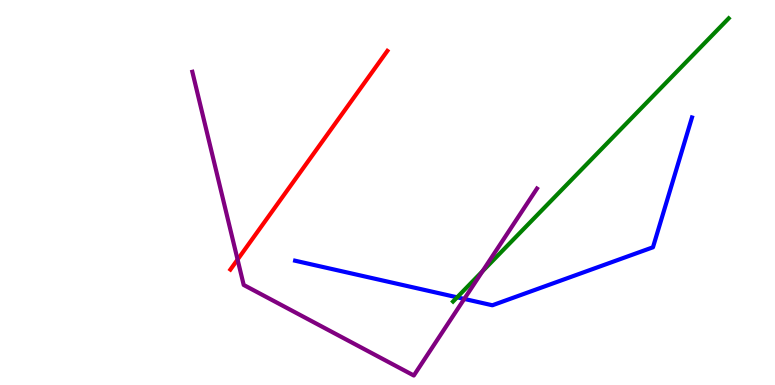[{'lines': ['blue', 'red'], 'intersections': []}, {'lines': ['green', 'red'], 'intersections': []}, {'lines': ['purple', 'red'], 'intersections': [{'x': 3.07, 'y': 3.26}]}, {'lines': ['blue', 'green'], 'intersections': [{'x': 5.9, 'y': 2.28}]}, {'lines': ['blue', 'purple'], 'intersections': [{'x': 5.99, 'y': 2.24}]}, {'lines': ['green', 'purple'], 'intersections': [{'x': 6.23, 'y': 2.95}]}]